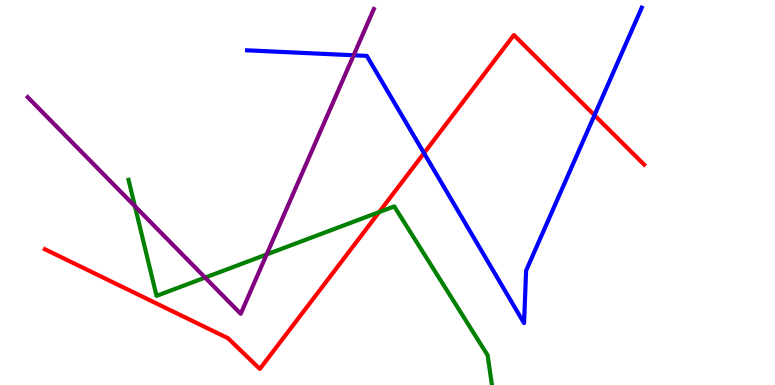[{'lines': ['blue', 'red'], 'intersections': [{'x': 5.47, 'y': 6.02}, {'x': 7.67, 'y': 7.01}]}, {'lines': ['green', 'red'], 'intersections': [{'x': 4.89, 'y': 4.49}]}, {'lines': ['purple', 'red'], 'intersections': []}, {'lines': ['blue', 'green'], 'intersections': []}, {'lines': ['blue', 'purple'], 'intersections': [{'x': 4.56, 'y': 8.56}]}, {'lines': ['green', 'purple'], 'intersections': [{'x': 1.74, 'y': 4.64}, {'x': 2.65, 'y': 2.79}, {'x': 3.44, 'y': 3.39}]}]